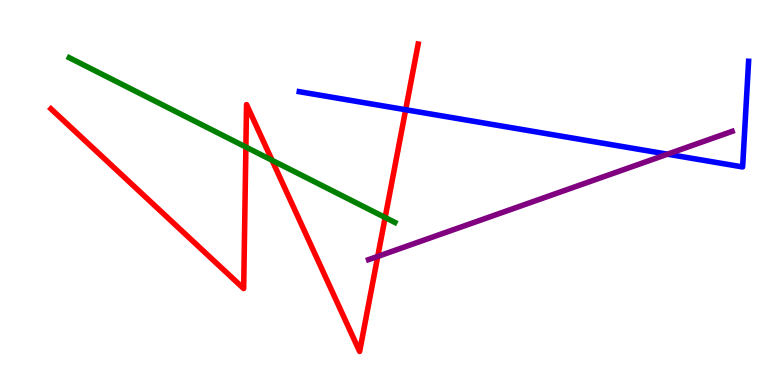[{'lines': ['blue', 'red'], 'intersections': [{'x': 5.23, 'y': 7.15}]}, {'lines': ['green', 'red'], 'intersections': [{'x': 3.17, 'y': 6.18}, {'x': 3.51, 'y': 5.84}, {'x': 4.97, 'y': 4.35}]}, {'lines': ['purple', 'red'], 'intersections': [{'x': 4.87, 'y': 3.34}]}, {'lines': ['blue', 'green'], 'intersections': []}, {'lines': ['blue', 'purple'], 'intersections': [{'x': 8.61, 'y': 6.0}]}, {'lines': ['green', 'purple'], 'intersections': []}]